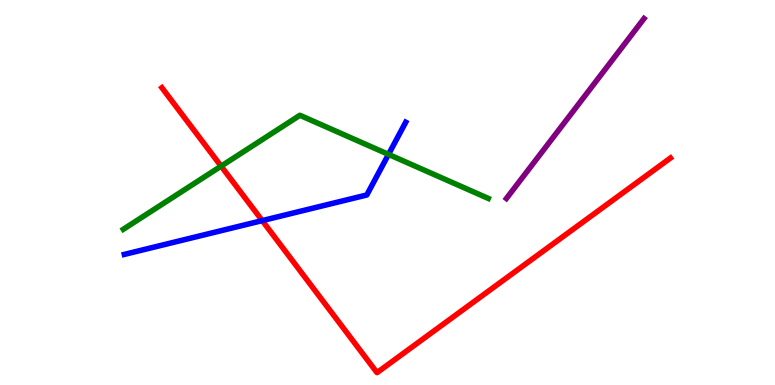[{'lines': ['blue', 'red'], 'intersections': [{'x': 3.38, 'y': 4.27}]}, {'lines': ['green', 'red'], 'intersections': [{'x': 2.85, 'y': 5.68}]}, {'lines': ['purple', 'red'], 'intersections': []}, {'lines': ['blue', 'green'], 'intersections': [{'x': 5.01, 'y': 5.99}]}, {'lines': ['blue', 'purple'], 'intersections': []}, {'lines': ['green', 'purple'], 'intersections': []}]